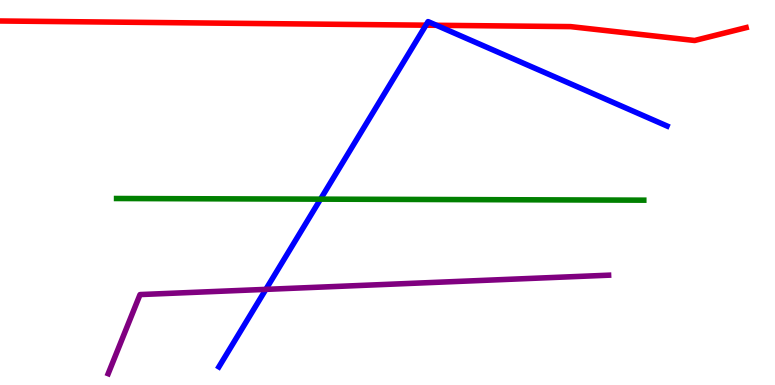[{'lines': ['blue', 'red'], 'intersections': [{'x': 5.5, 'y': 9.35}, {'x': 5.63, 'y': 9.34}]}, {'lines': ['green', 'red'], 'intersections': []}, {'lines': ['purple', 'red'], 'intersections': []}, {'lines': ['blue', 'green'], 'intersections': [{'x': 4.14, 'y': 4.83}]}, {'lines': ['blue', 'purple'], 'intersections': [{'x': 3.43, 'y': 2.48}]}, {'lines': ['green', 'purple'], 'intersections': []}]